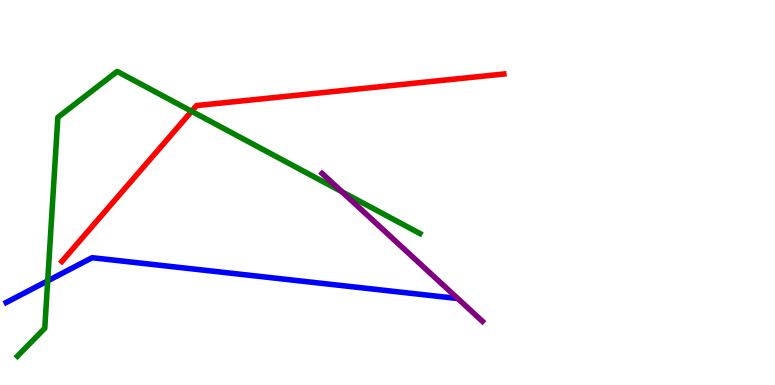[{'lines': ['blue', 'red'], 'intersections': []}, {'lines': ['green', 'red'], 'intersections': [{'x': 2.47, 'y': 7.11}]}, {'lines': ['purple', 'red'], 'intersections': []}, {'lines': ['blue', 'green'], 'intersections': [{'x': 0.615, 'y': 2.7}]}, {'lines': ['blue', 'purple'], 'intersections': []}, {'lines': ['green', 'purple'], 'intersections': [{'x': 4.41, 'y': 5.02}]}]